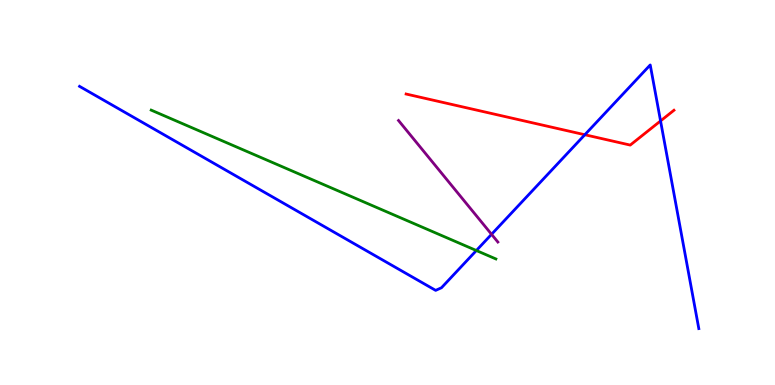[{'lines': ['blue', 'red'], 'intersections': [{'x': 7.55, 'y': 6.5}, {'x': 8.52, 'y': 6.86}]}, {'lines': ['green', 'red'], 'intersections': []}, {'lines': ['purple', 'red'], 'intersections': []}, {'lines': ['blue', 'green'], 'intersections': [{'x': 6.15, 'y': 3.49}]}, {'lines': ['blue', 'purple'], 'intersections': [{'x': 6.34, 'y': 3.91}]}, {'lines': ['green', 'purple'], 'intersections': []}]